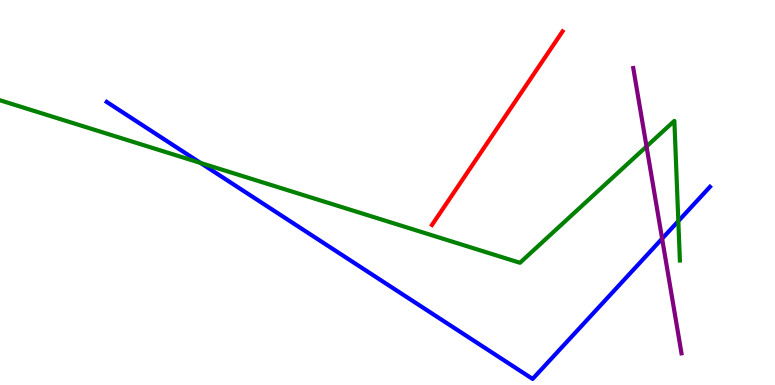[{'lines': ['blue', 'red'], 'intersections': []}, {'lines': ['green', 'red'], 'intersections': []}, {'lines': ['purple', 'red'], 'intersections': []}, {'lines': ['blue', 'green'], 'intersections': [{'x': 2.59, 'y': 5.77}, {'x': 8.75, 'y': 4.26}]}, {'lines': ['blue', 'purple'], 'intersections': [{'x': 8.54, 'y': 3.8}]}, {'lines': ['green', 'purple'], 'intersections': [{'x': 8.34, 'y': 6.2}]}]